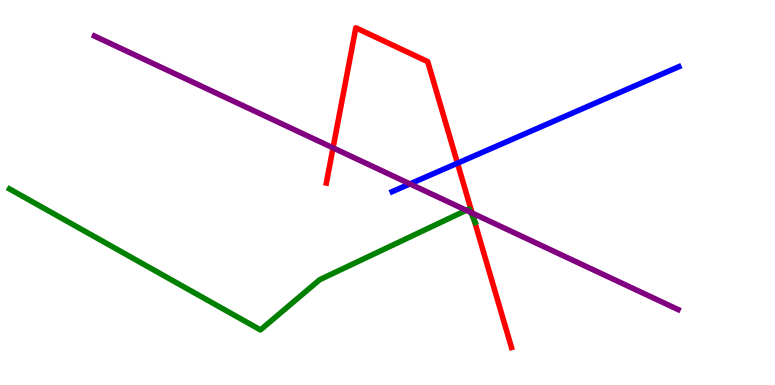[{'lines': ['blue', 'red'], 'intersections': [{'x': 5.9, 'y': 5.76}]}, {'lines': ['green', 'red'], 'intersections': [{'x': 6.12, 'y': 4.29}]}, {'lines': ['purple', 'red'], 'intersections': [{'x': 4.3, 'y': 6.16}, {'x': 6.09, 'y': 4.47}]}, {'lines': ['blue', 'green'], 'intersections': []}, {'lines': ['blue', 'purple'], 'intersections': [{'x': 5.29, 'y': 5.22}]}, {'lines': ['green', 'purple'], 'intersections': [{'x': 6.02, 'y': 4.54}, {'x': 6.08, 'y': 4.48}]}]